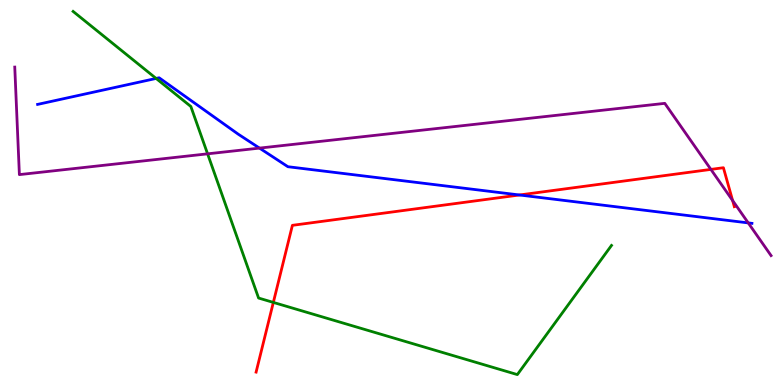[{'lines': ['blue', 'red'], 'intersections': [{'x': 6.7, 'y': 4.94}]}, {'lines': ['green', 'red'], 'intersections': [{'x': 3.53, 'y': 2.15}]}, {'lines': ['purple', 'red'], 'intersections': [{'x': 9.17, 'y': 5.6}, {'x': 9.45, 'y': 4.79}]}, {'lines': ['blue', 'green'], 'intersections': [{'x': 2.01, 'y': 7.96}]}, {'lines': ['blue', 'purple'], 'intersections': [{'x': 3.35, 'y': 6.15}, {'x': 9.65, 'y': 4.21}]}, {'lines': ['green', 'purple'], 'intersections': [{'x': 2.68, 'y': 6.0}]}]